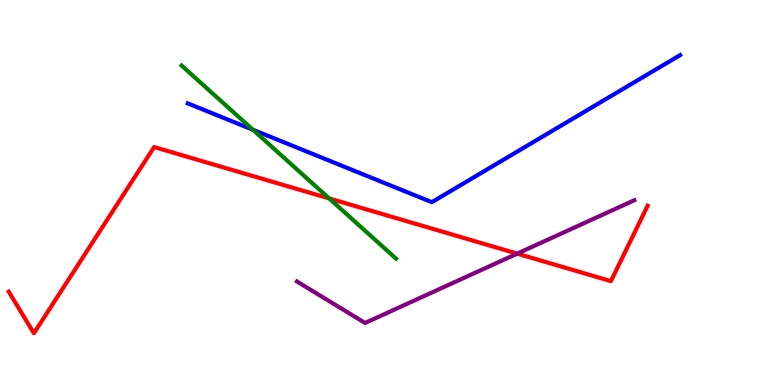[{'lines': ['blue', 'red'], 'intersections': []}, {'lines': ['green', 'red'], 'intersections': [{'x': 4.25, 'y': 4.85}]}, {'lines': ['purple', 'red'], 'intersections': [{'x': 6.67, 'y': 3.41}]}, {'lines': ['blue', 'green'], 'intersections': [{'x': 3.26, 'y': 6.63}]}, {'lines': ['blue', 'purple'], 'intersections': []}, {'lines': ['green', 'purple'], 'intersections': []}]